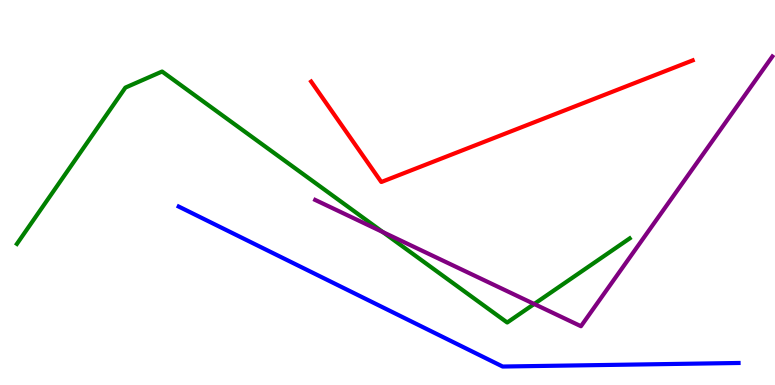[{'lines': ['blue', 'red'], 'intersections': []}, {'lines': ['green', 'red'], 'intersections': []}, {'lines': ['purple', 'red'], 'intersections': []}, {'lines': ['blue', 'green'], 'intersections': []}, {'lines': ['blue', 'purple'], 'intersections': []}, {'lines': ['green', 'purple'], 'intersections': [{'x': 4.94, 'y': 3.97}, {'x': 6.89, 'y': 2.1}]}]